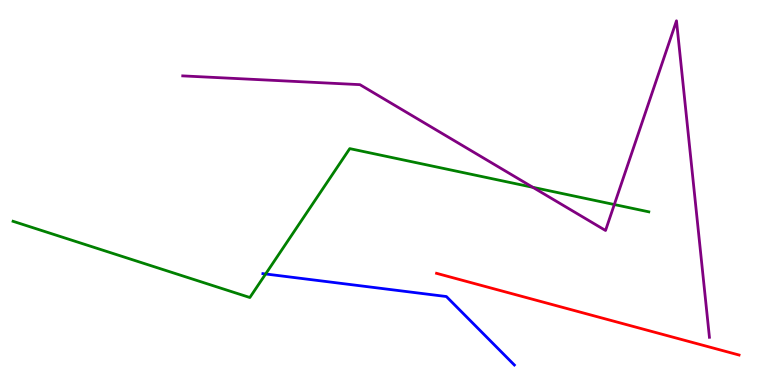[{'lines': ['blue', 'red'], 'intersections': []}, {'lines': ['green', 'red'], 'intersections': []}, {'lines': ['purple', 'red'], 'intersections': []}, {'lines': ['blue', 'green'], 'intersections': [{'x': 3.43, 'y': 2.88}]}, {'lines': ['blue', 'purple'], 'intersections': []}, {'lines': ['green', 'purple'], 'intersections': [{'x': 6.88, 'y': 5.13}, {'x': 7.93, 'y': 4.69}]}]